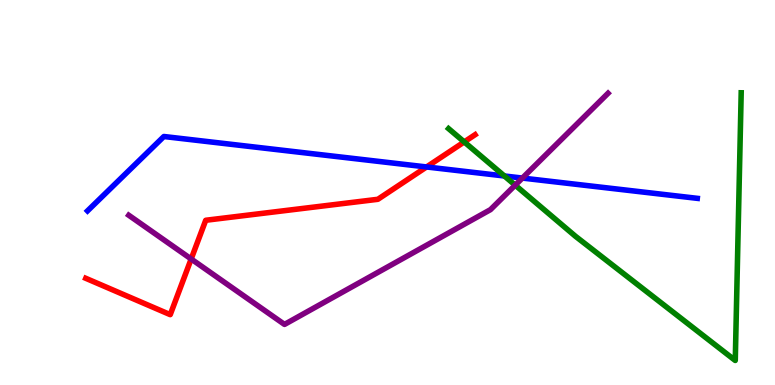[{'lines': ['blue', 'red'], 'intersections': [{'x': 5.5, 'y': 5.66}]}, {'lines': ['green', 'red'], 'intersections': [{'x': 5.99, 'y': 6.31}]}, {'lines': ['purple', 'red'], 'intersections': [{'x': 2.47, 'y': 3.27}]}, {'lines': ['blue', 'green'], 'intersections': [{'x': 6.51, 'y': 5.43}]}, {'lines': ['blue', 'purple'], 'intersections': [{'x': 6.74, 'y': 5.37}]}, {'lines': ['green', 'purple'], 'intersections': [{'x': 6.65, 'y': 5.19}]}]